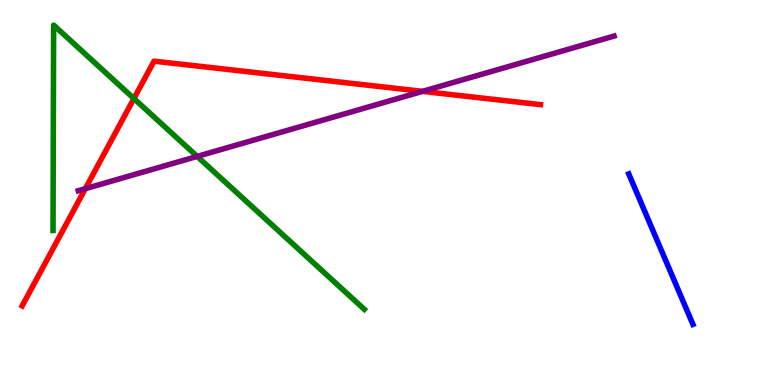[{'lines': ['blue', 'red'], 'intersections': []}, {'lines': ['green', 'red'], 'intersections': [{'x': 1.73, 'y': 7.44}]}, {'lines': ['purple', 'red'], 'intersections': [{'x': 1.1, 'y': 5.1}, {'x': 5.45, 'y': 7.63}]}, {'lines': ['blue', 'green'], 'intersections': []}, {'lines': ['blue', 'purple'], 'intersections': []}, {'lines': ['green', 'purple'], 'intersections': [{'x': 2.54, 'y': 5.94}]}]